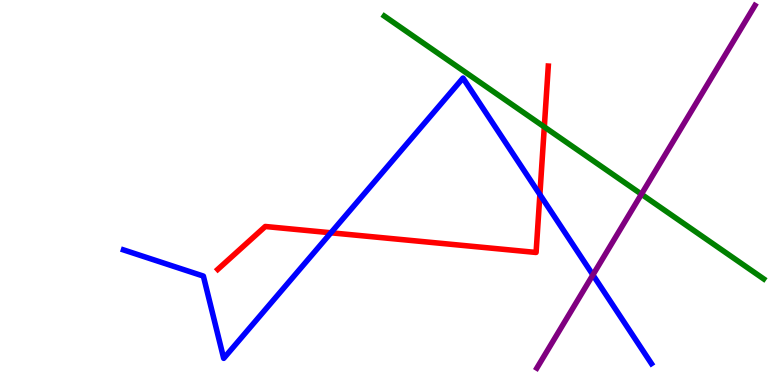[{'lines': ['blue', 'red'], 'intersections': [{'x': 4.27, 'y': 3.95}, {'x': 6.97, 'y': 4.95}]}, {'lines': ['green', 'red'], 'intersections': [{'x': 7.02, 'y': 6.7}]}, {'lines': ['purple', 'red'], 'intersections': []}, {'lines': ['blue', 'green'], 'intersections': []}, {'lines': ['blue', 'purple'], 'intersections': [{'x': 7.65, 'y': 2.86}]}, {'lines': ['green', 'purple'], 'intersections': [{'x': 8.28, 'y': 4.96}]}]